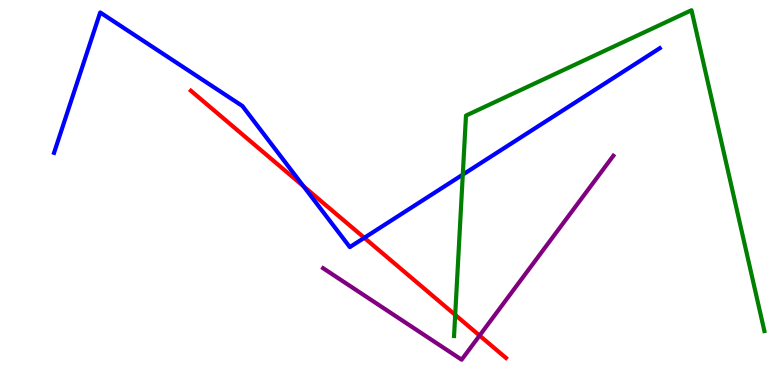[{'lines': ['blue', 'red'], 'intersections': [{'x': 3.92, 'y': 5.16}, {'x': 4.7, 'y': 3.82}]}, {'lines': ['green', 'red'], 'intersections': [{'x': 5.87, 'y': 1.82}]}, {'lines': ['purple', 'red'], 'intersections': [{'x': 6.19, 'y': 1.28}]}, {'lines': ['blue', 'green'], 'intersections': [{'x': 5.97, 'y': 5.46}]}, {'lines': ['blue', 'purple'], 'intersections': []}, {'lines': ['green', 'purple'], 'intersections': []}]